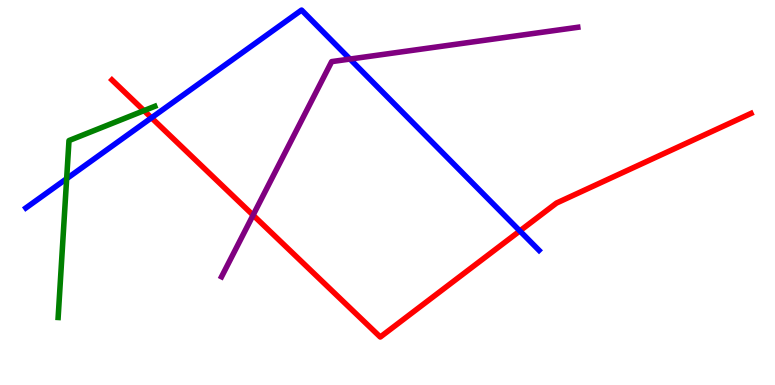[{'lines': ['blue', 'red'], 'intersections': [{'x': 1.95, 'y': 6.94}, {'x': 6.71, 'y': 4.0}]}, {'lines': ['green', 'red'], 'intersections': [{'x': 1.86, 'y': 7.13}]}, {'lines': ['purple', 'red'], 'intersections': [{'x': 3.27, 'y': 4.41}]}, {'lines': ['blue', 'green'], 'intersections': [{'x': 0.86, 'y': 5.36}]}, {'lines': ['blue', 'purple'], 'intersections': [{'x': 4.52, 'y': 8.47}]}, {'lines': ['green', 'purple'], 'intersections': []}]